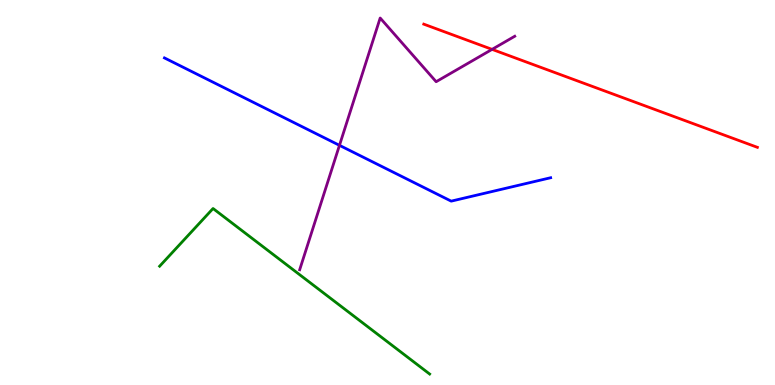[{'lines': ['blue', 'red'], 'intersections': []}, {'lines': ['green', 'red'], 'intersections': []}, {'lines': ['purple', 'red'], 'intersections': [{'x': 6.35, 'y': 8.72}]}, {'lines': ['blue', 'green'], 'intersections': []}, {'lines': ['blue', 'purple'], 'intersections': [{'x': 4.38, 'y': 6.23}]}, {'lines': ['green', 'purple'], 'intersections': []}]